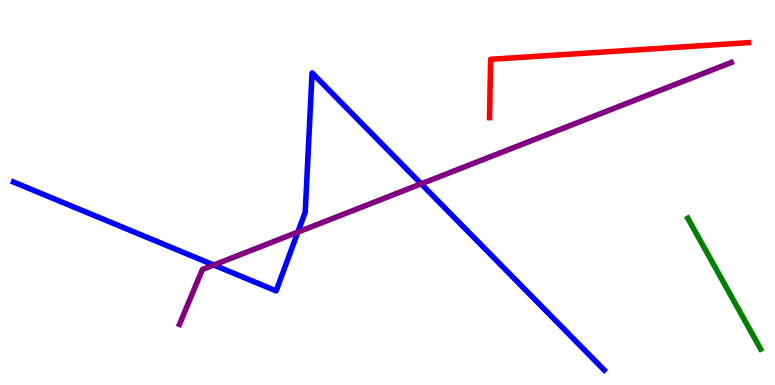[{'lines': ['blue', 'red'], 'intersections': []}, {'lines': ['green', 'red'], 'intersections': []}, {'lines': ['purple', 'red'], 'intersections': []}, {'lines': ['blue', 'green'], 'intersections': []}, {'lines': ['blue', 'purple'], 'intersections': [{'x': 2.76, 'y': 3.12}, {'x': 3.84, 'y': 3.97}, {'x': 5.43, 'y': 5.22}]}, {'lines': ['green', 'purple'], 'intersections': []}]